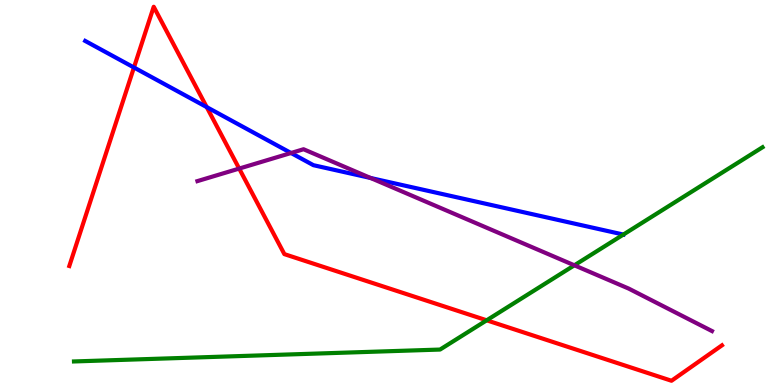[{'lines': ['blue', 'red'], 'intersections': [{'x': 1.73, 'y': 8.25}, {'x': 2.67, 'y': 7.22}]}, {'lines': ['green', 'red'], 'intersections': [{'x': 6.28, 'y': 1.68}]}, {'lines': ['purple', 'red'], 'intersections': [{'x': 3.09, 'y': 5.62}]}, {'lines': ['blue', 'green'], 'intersections': [{'x': 8.04, 'y': 3.91}]}, {'lines': ['blue', 'purple'], 'intersections': [{'x': 3.76, 'y': 6.03}, {'x': 4.78, 'y': 5.38}]}, {'lines': ['green', 'purple'], 'intersections': [{'x': 7.41, 'y': 3.11}]}]